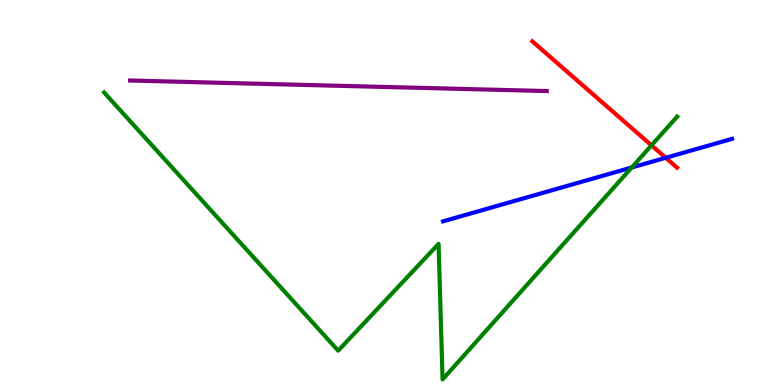[{'lines': ['blue', 'red'], 'intersections': [{'x': 8.59, 'y': 5.9}]}, {'lines': ['green', 'red'], 'intersections': [{'x': 8.41, 'y': 6.22}]}, {'lines': ['purple', 'red'], 'intersections': []}, {'lines': ['blue', 'green'], 'intersections': [{'x': 8.15, 'y': 5.65}]}, {'lines': ['blue', 'purple'], 'intersections': []}, {'lines': ['green', 'purple'], 'intersections': []}]